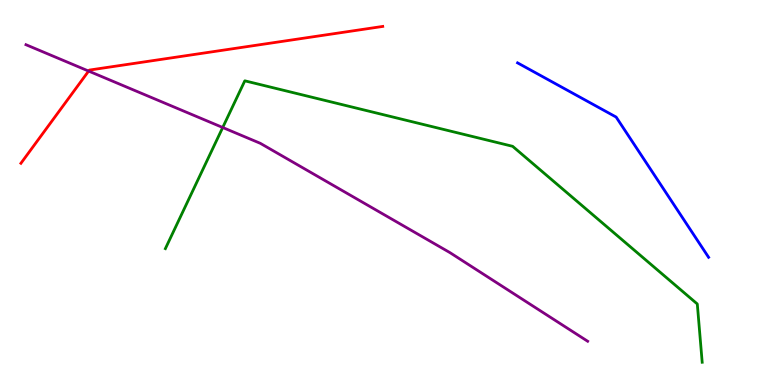[{'lines': ['blue', 'red'], 'intersections': []}, {'lines': ['green', 'red'], 'intersections': []}, {'lines': ['purple', 'red'], 'intersections': [{'x': 1.14, 'y': 8.15}]}, {'lines': ['blue', 'green'], 'intersections': []}, {'lines': ['blue', 'purple'], 'intersections': []}, {'lines': ['green', 'purple'], 'intersections': [{'x': 2.87, 'y': 6.69}]}]